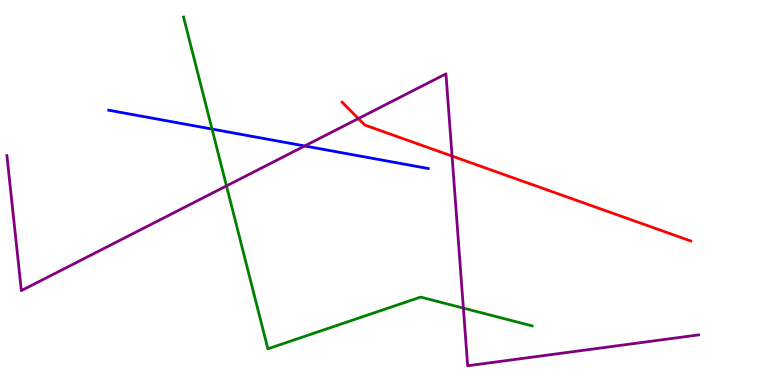[{'lines': ['blue', 'red'], 'intersections': []}, {'lines': ['green', 'red'], 'intersections': []}, {'lines': ['purple', 'red'], 'intersections': [{'x': 4.62, 'y': 6.92}, {'x': 5.83, 'y': 5.95}]}, {'lines': ['blue', 'green'], 'intersections': [{'x': 2.74, 'y': 6.65}]}, {'lines': ['blue', 'purple'], 'intersections': [{'x': 3.93, 'y': 6.21}]}, {'lines': ['green', 'purple'], 'intersections': [{'x': 2.92, 'y': 5.17}, {'x': 5.98, 'y': 2.0}]}]